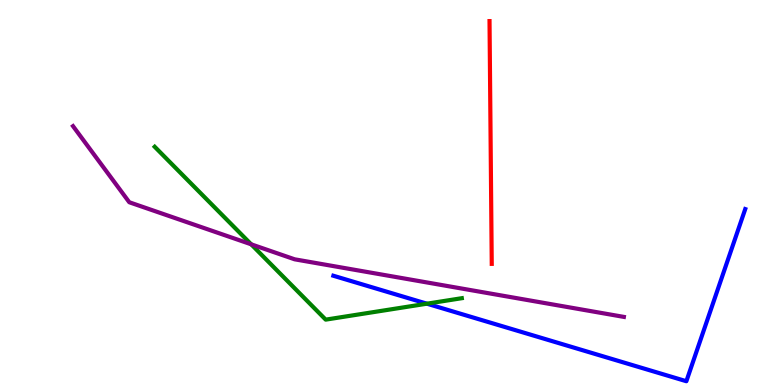[{'lines': ['blue', 'red'], 'intersections': []}, {'lines': ['green', 'red'], 'intersections': []}, {'lines': ['purple', 'red'], 'intersections': []}, {'lines': ['blue', 'green'], 'intersections': [{'x': 5.51, 'y': 2.11}]}, {'lines': ['blue', 'purple'], 'intersections': []}, {'lines': ['green', 'purple'], 'intersections': [{'x': 3.24, 'y': 3.65}]}]